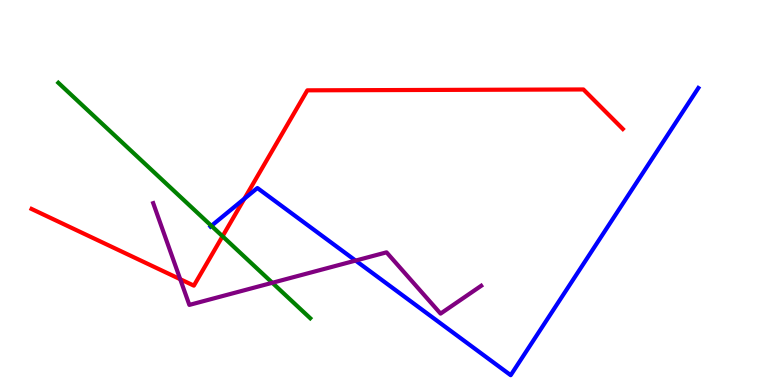[{'lines': ['blue', 'red'], 'intersections': [{'x': 3.15, 'y': 4.84}]}, {'lines': ['green', 'red'], 'intersections': [{'x': 2.87, 'y': 3.86}]}, {'lines': ['purple', 'red'], 'intersections': [{'x': 2.33, 'y': 2.75}]}, {'lines': ['blue', 'green'], 'intersections': [{'x': 2.73, 'y': 4.13}]}, {'lines': ['blue', 'purple'], 'intersections': [{'x': 4.59, 'y': 3.23}]}, {'lines': ['green', 'purple'], 'intersections': [{'x': 3.51, 'y': 2.65}]}]